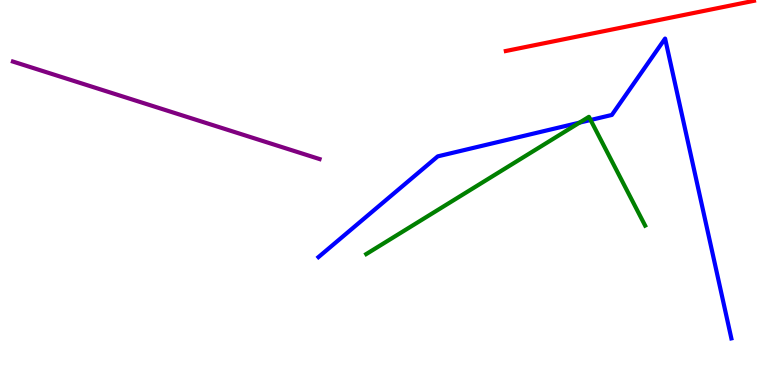[{'lines': ['blue', 'red'], 'intersections': []}, {'lines': ['green', 'red'], 'intersections': []}, {'lines': ['purple', 'red'], 'intersections': []}, {'lines': ['blue', 'green'], 'intersections': [{'x': 7.48, 'y': 6.81}, {'x': 7.62, 'y': 6.88}]}, {'lines': ['blue', 'purple'], 'intersections': []}, {'lines': ['green', 'purple'], 'intersections': []}]